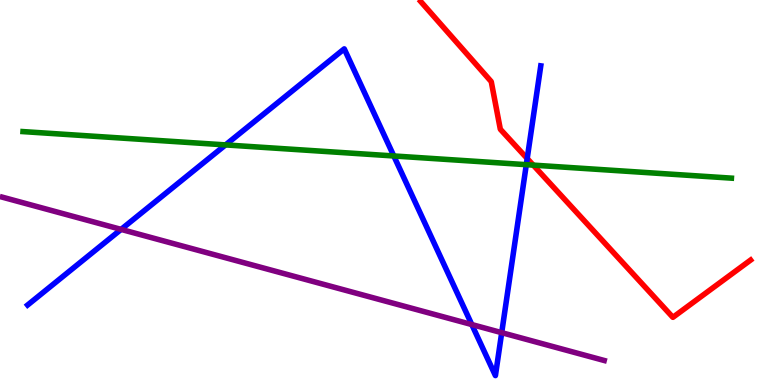[{'lines': ['blue', 'red'], 'intersections': [{'x': 6.8, 'y': 5.88}]}, {'lines': ['green', 'red'], 'intersections': [{'x': 6.88, 'y': 5.71}]}, {'lines': ['purple', 'red'], 'intersections': []}, {'lines': ['blue', 'green'], 'intersections': [{'x': 2.91, 'y': 6.24}, {'x': 5.08, 'y': 5.95}, {'x': 6.79, 'y': 5.72}]}, {'lines': ['blue', 'purple'], 'intersections': [{'x': 1.56, 'y': 4.04}, {'x': 6.09, 'y': 1.57}, {'x': 6.47, 'y': 1.36}]}, {'lines': ['green', 'purple'], 'intersections': []}]